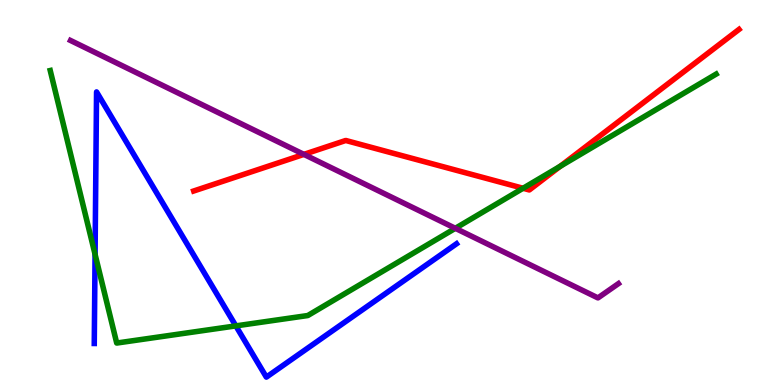[{'lines': ['blue', 'red'], 'intersections': []}, {'lines': ['green', 'red'], 'intersections': [{'x': 6.75, 'y': 5.11}, {'x': 7.23, 'y': 5.68}]}, {'lines': ['purple', 'red'], 'intersections': [{'x': 3.92, 'y': 5.99}]}, {'lines': ['blue', 'green'], 'intersections': [{'x': 1.23, 'y': 3.39}, {'x': 3.04, 'y': 1.54}]}, {'lines': ['blue', 'purple'], 'intersections': []}, {'lines': ['green', 'purple'], 'intersections': [{'x': 5.88, 'y': 4.07}]}]